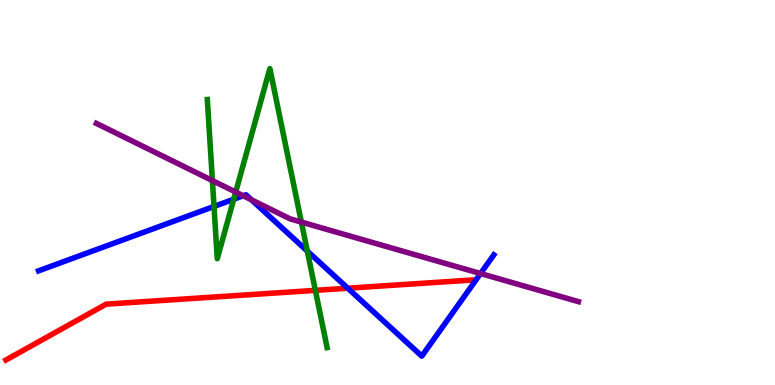[{'lines': ['blue', 'red'], 'intersections': [{'x': 4.49, 'y': 2.51}]}, {'lines': ['green', 'red'], 'intersections': [{'x': 4.07, 'y': 2.46}]}, {'lines': ['purple', 'red'], 'intersections': []}, {'lines': ['blue', 'green'], 'intersections': [{'x': 2.76, 'y': 4.64}, {'x': 3.02, 'y': 4.83}, {'x': 3.97, 'y': 3.48}]}, {'lines': ['blue', 'purple'], 'intersections': [{'x': 3.14, 'y': 4.92}, {'x': 3.24, 'y': 4.81}, {'x': 6.2, 'y': 2.9}]}, {'lines': ['green', 'purple'], 'intersections': [{'x': 2.74, 'y': 5.31}, {'x': 3.04, 'y': 5.01}, {'x': 3.89, 'y': 4.23}]}]